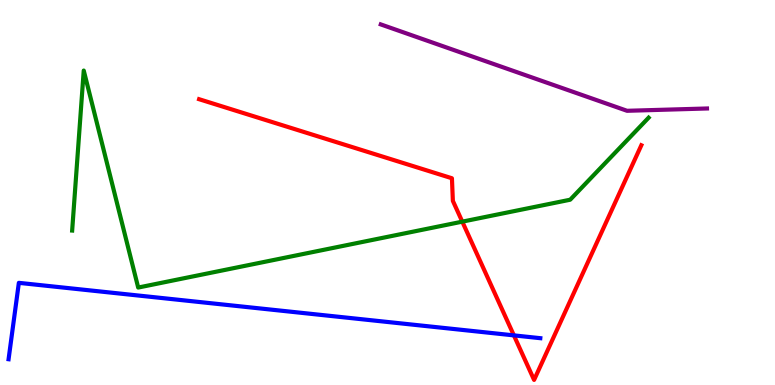[{'lines': ['blue', 'red'], 'intersections': [{'x': 6.63, 'y': 1.29}]}, {'lines': ['green', 'red'], 'intersections': [{'x': 5.97, 'y': 4.24}]}, {'lines': ['purple', 'red'], 'intersections': []}, {'lines': ['blue', 'green'], 'intersections': []}, {'lines': ['blue', 'purple'], 'intersections': []}, {'lines': ['green', 'purple'], 'intersections': []}]